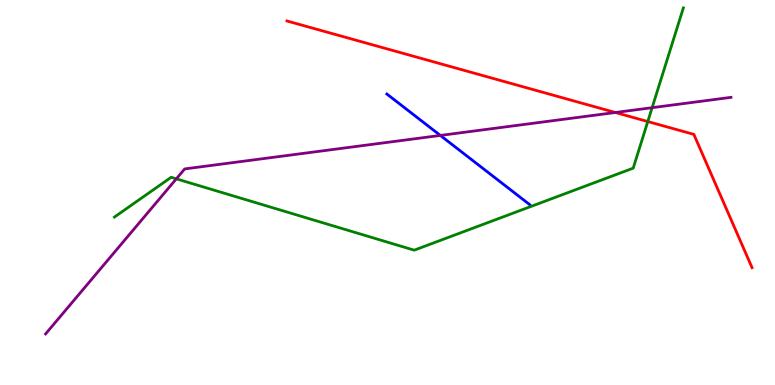[{'lines': ['blue', 'red'], 'intersections': []}, {'lines': ['green', 'red'], 'intersections': [{'x': 8.36, 'y': 6.84}]}, {'lines': ['purple', 'red'], 'intersections': [{'x': 7.94, 'y': 7.08}]}, {'lines': ['blue', 'green'], 'intersections': []}, {'lines': ['blue', 'purple'], 'intersections': [{'x': 5.68, 'y': 6.48}]}, {'lines': ['green', 'purple'], 'intersections': [{'x': 2.28, 'y': 5.35}, {'x': 8.41, 'y': 7.2}]}]